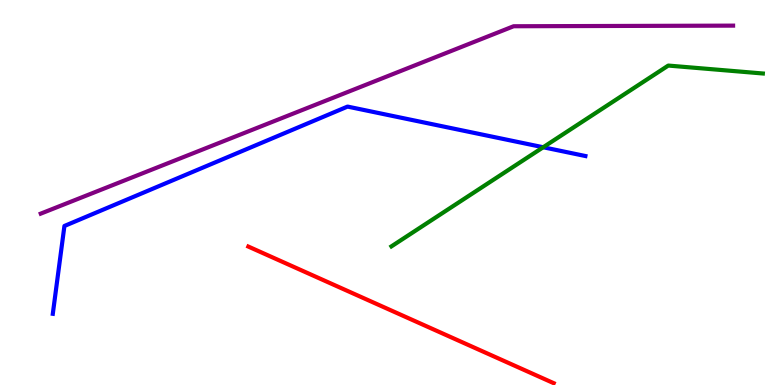[{'lines': ['blue', 'red'], 'intersections': []}, {'lines': ['green', 'red'], 'intersections': []}, {'lines': ['purple', 'red'], 'intersections': []}, {'lines': ['blue', 'green'], 'intersections': [{'x': 7.01, 'y': 6.18}]}, {'lines': ['blue', 'purple'], 'intersections': []}, {'lines': ['green', 'purple'], 'intersections': []}]